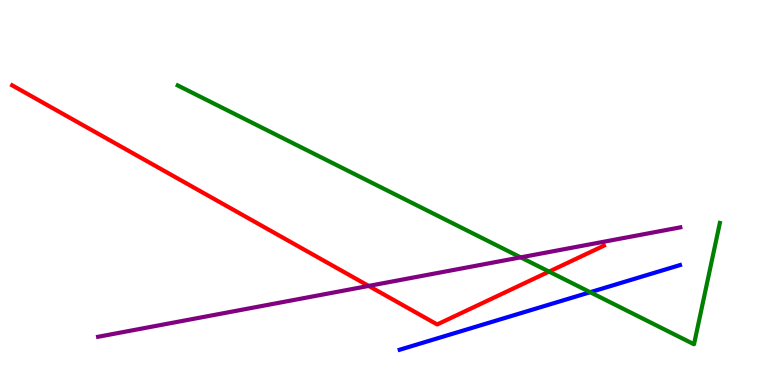[{'lines': ['blue', 'red'], 'intersections': []}, {'lines': ['green', 'red'], 'intersections': [{'x': 7.08, 'y': 2.95}]}, {'lines': ['purple', 'red'], 'intersections': [{'x': 4.76, 'y': 2.57}]}, {'lines': ['blue', 'green'], 'intersections': [{'x': 7.62, 'y': 2.41}]}, {'lines': ['blue', 'purple'], 'intersections': []}, {'lines': ['green', 'purple'], 'intersections': [{'x': 6.72, 'y': 3.32}]}]